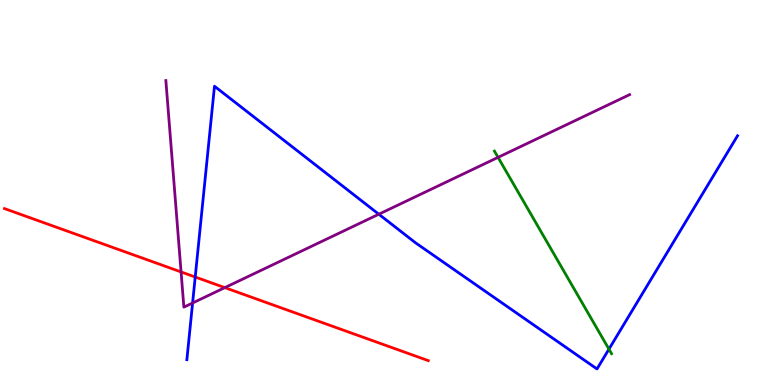[{'lines': ['blue', 'red'], 'intersections': [{'x': 2.52, 'y': 2.8}]}, {'lines': ['green', 'red'], 'intersections': []}, {'lines': ['purple', 'red'], 'intersections': [{'x': 2.34, 'y': 2.94}, {'x': 2.9, 'y': 2.53}]}, {'lines': ['blue', 'green'], 'intersections': [{'x': 7.86, 'y': 0.931}]}, {'lines': ['blue', 'purple'], 'intersections': [{'x': 2.49, 'y': 2.13}, {'x': 4.89, 'y': 4.44}]}, {'lines': ['green', 'purple'], 'intersections': [{'x': 6.43, 'y': 5.91}]}]